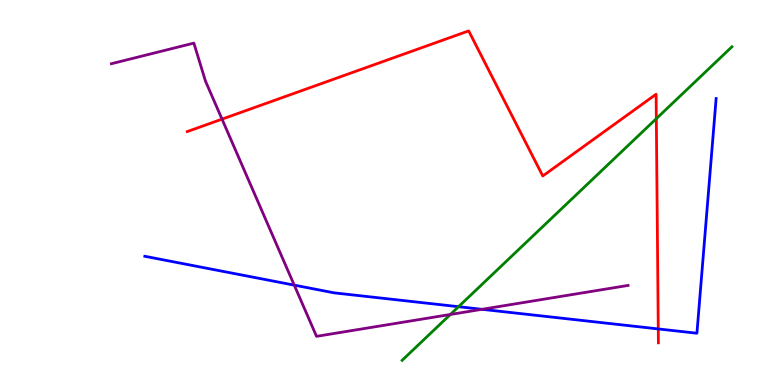[{'lines': ['blue', 'red'], 'intersections': [{'x': 8.49, 'y': 1.46}]}, {'lines': ['green', 'red'], 'intersections': [{'x': 8.47, 'y': 6.92}]}, {'lines': ['purple', 'red'], 'intersections': [{'x': 2.86, 'y': 6.91}]}, {'lines': ['blue', 'green'], 'intersections': [{'x': 5.92, 'y': 2.03}]}, {'lines': ['blue', 'purple'], 'intersections': [{'x': 3.8, 'y': 2.59}, {'x': 6.22, 'y': 1.97}]}, {'lines': ['green', 'purple'], 'intersections': [{'x': 5.81, 'y': 1.83}]}]